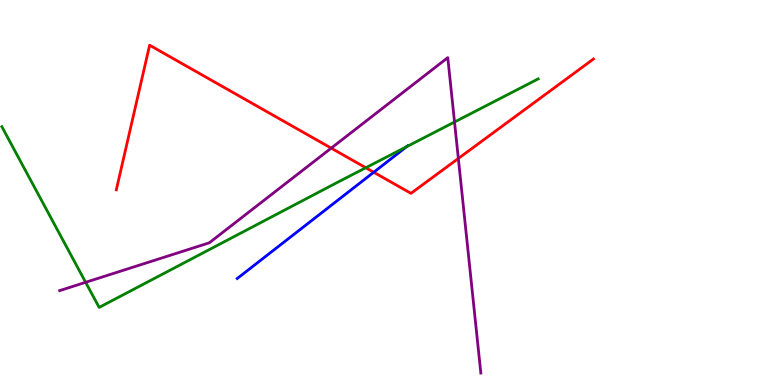[{'lines': ['blue', 'red'], 'intersections': [{'x': 4.82, 'y': 5.53}]}, {'lines': ['green', 'red'], 'intersections': [{'x': 4.72, 'y': 5.64}]}, {'lines': ['purple', 'red'], 'intersections': [{'x': 4.27, 'y': 6.15}, {'x': 5.91, 'y': 5.88}]}, {'lines': ['blue', 'green'], 'intersections': [{'x': 5.24, 'y': 6.19}]}, {'lines': ['blue', 'purple'], 'intersections': []}, {'lines': ['green', 'purple'], 'intersections': [{'x': 1.11, 'y': 2.67}, {'x': 5.86, 'y': 6.83}]}]